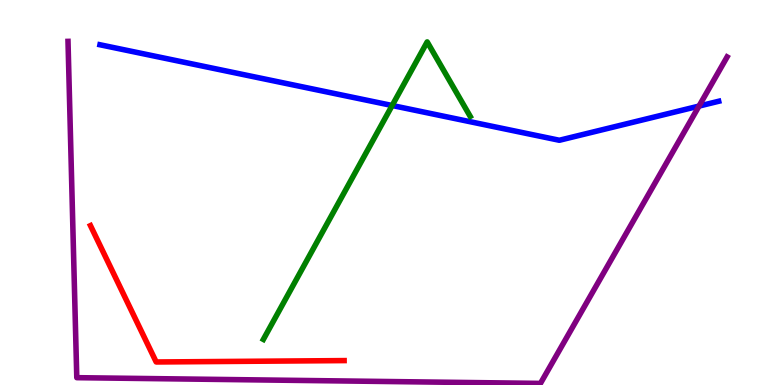[{'lines': ['blue', 'red'], 'intersections': []}, {'lines': ['green', 'red'], 'intersections': []}, {'lines': ['purple', 'red'], 'intersections': []}, {'lines': ['blue', 'green'], 'intersections': [{'x': 5.06, 'y': 7.26}]}, {'lines': ['blue', 'purple'], 'intersections': [{'x': 9.02, 'y': 7.24}]}, {'lines': ['green', 'purple'], 'intersections': []}]